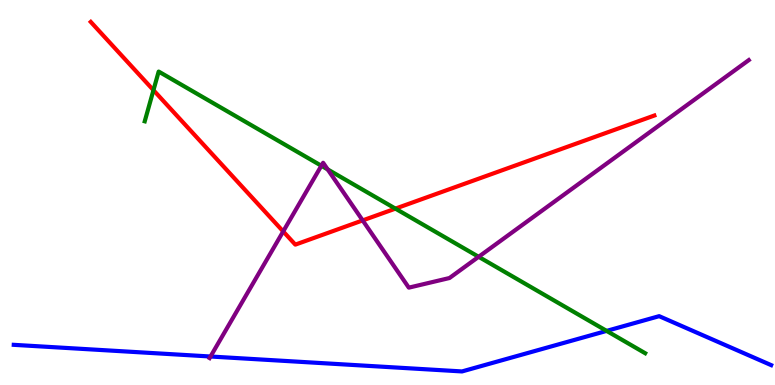[{'lines': ['blue', 'red'], 'intersections': []}, {'lines': ['green', 'red'], 'intersections': [{'x': 1.98, 'y': 7.66}, {'x': 5.1, 'y': 4.58}]}, {'lines': ['purple', 'red'], 'intersections': [{'x': 3.65, 'y': 3.99}, {'x': 4.68, 'y': 4.28}]}, {'lines': ['blue', 'green'], 'intersections': [{'x': 7.83, 'y': 1.41}]}, {'lines': ['blue', 'purple'], 'intersections': [{'x': 2.72, 'y': 0.74}]}, {'lines': ['green', 'purple'], 'intersections': [{'x': 4.15, 'y': 5.69}, {'x': 4.23, 'y': 5.6}, {'x': 6.18, 'y': 3.33}]}]